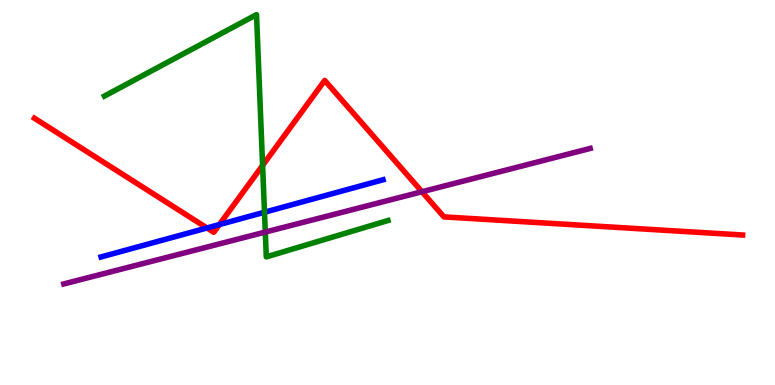[{'lines': ['blue', 'red'], 'intersections': [{'x': 2.67, 'y': 4.08}, {'x': 2.83, 'y': 4.17}]}, {'lines': ['green', 'red'], 'intersections': [{'x': 3.39, 'y': 5.7}]}, {'lines': ['purple', 'red'], 'intersections': [{'x': 5.44, 'y': 5.02}]}, {'lines': ['blue', 'green'], 'intersections': [{'x': 3.41, 'y': 4.49}]}, {'lines': ['blue', 'purple'], 'intersections': []}, {'lines': ['green', 'purple'], 'intersections': [{'x': 3.42, 'y': 3.97}]}]